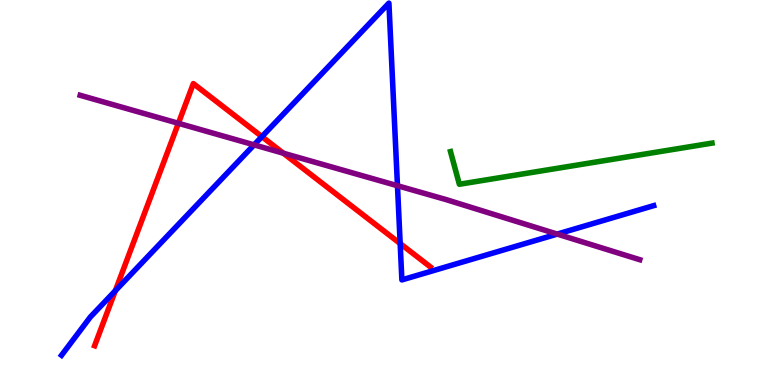[{'lines': ['blue', 'red'], 'intersections': [{'x': 1.49, 'y': 2.45}, {'x': 3.38, 'y': 6.45}, {'x': 5.16, 'y': 3.67}]}, {'lines': ['green', 'red'], 'intersections': []}, {'lines': ['purple', 'red'], 'intersections': [{'x': 2.3, 'y': 6.8}, {'x': 3.66, 'y': 6.02}]}, {'lines': ['blue', 'green'], 'intersections': []}, {'lines': ['blue', 'purple'], 'intersections': [{'x': 3.28, 'y': 6.24}, {'x': 5.13, 'y': 5.18}, {'x': 7.19, 'y': 3.92}]}, {'lines': ['green', 'purple'], 'intersections': []}]